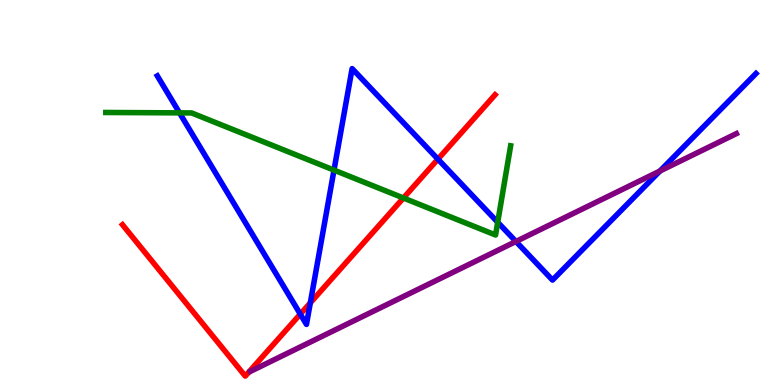[{'lines': ['blue', 'red'], 'intersections': [{'x': 3.87, 'y': 1.84}, {'x': 4.0, 'y': 2.13}, {'x': 5.65, 'y': 5.87}]}, {'lines': ['green', 'red'], 'intersections': [{'x': 5.21, 'y': 4.86}]}, {'lines': ['purple', 'red'], 'intersections': []}, {'lines': ['blue', 'green'], 'intersections': [{'x': 2.32, 'y': 7.07}, {'x': 4.31, 'y': 5.58}, {'x': 6.42, 'y': 4.23}]}, {'lines': ['blue', 'purple'], 'intersections': [{'x': 6.66, 'y': 3.73}, {'x': 8.52, 'y': 5.56}]}, {'lines': ['green', 'purple'], 'intersections': []}]